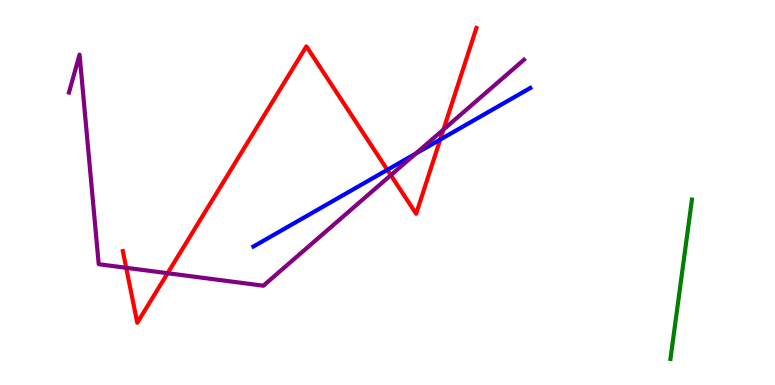[{'lines': ['blue', 'red'], 'intersections': [{'x': 5.0, 'y': 5.59}, {'x': 5.68, 'y': 6.37}]}, {'lines': ['green', 'red'], 'intersections': []}, {'lines': ['purple', 'red'], 'intersections': [{'x': 1.63, 'y': 3.04}, {'x': 2.16, 'y': 2.9}, {'x': 5.04, 'y': 5.45}, {'x': 5.72, 'y': 6.63}]}, {'lines': ['blue', 'green'], 'intersections': []}, {'lines': ['blue', 'purple'], 'intersections': [{'x': 5.36, 'y': 6.01}]}, {'lines': ['green', 'purple'], 'intersections': []}]